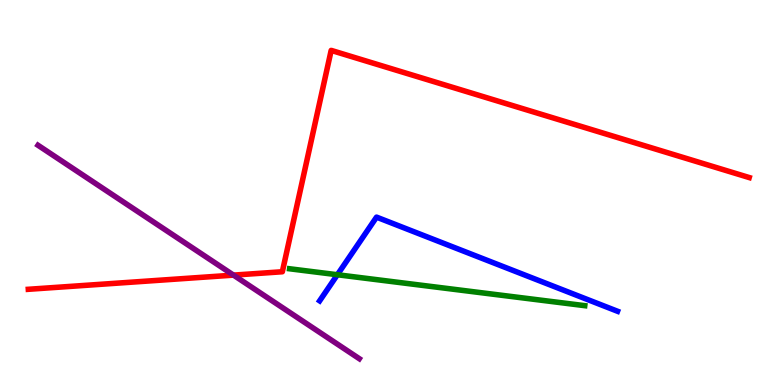[{'lines': ['blue', 'red'], 'intersections': []}, {'lines': ['green', 'red'], 'intersections': []}, {'lines': ['purple', 'red'], 'intersections': [{'x': 3.01, 'y': 2.85}]}, {'lines': ['blue', 'green'], 'intersections': [{'x': 4.35, 'y': 2.86}]}, {'lines': ['blue', 'purple'], 'intersections': []}, {'lines': ['green', 'purple'], 'intersections': []}]